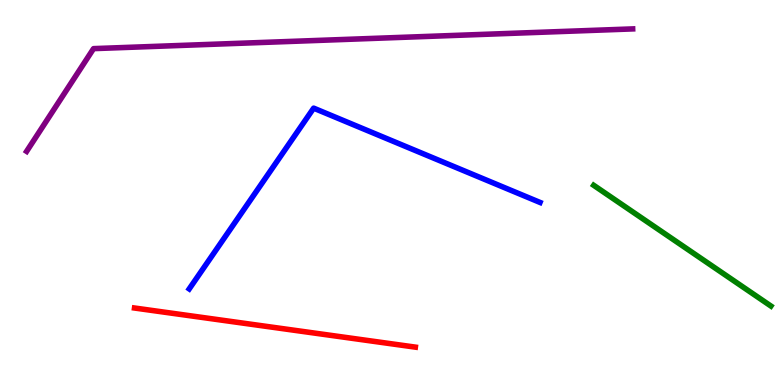[{'lines': ['blue', 'red'], 'intersections': []}, {'lines': ['green', 'red'], 'intersections': []}, {'lines': ['purple', 'red'], 'intersections': []}, {'lines': ['blue', 'green'], 'intersections': []}, {'lines': ['blue', 'purple'], 'intersections': []}, {'lines': ['green', 'purple'], 'intersections': []}]